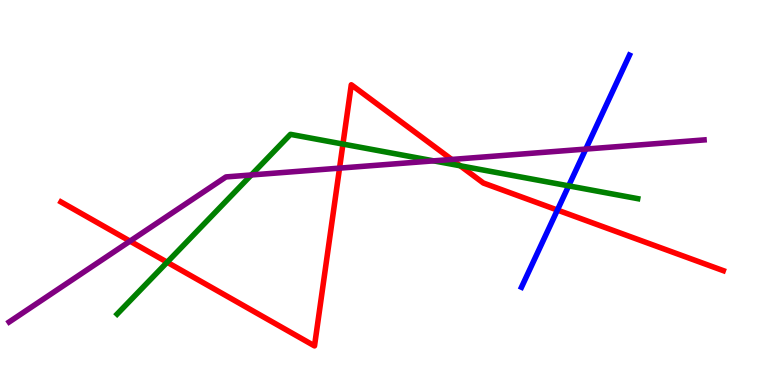[{'lines': ['blue', 'red'], 'intersections': [{'x': 7.19, 'y': 4.54}]}, {'lines': ['green', 'red'], 'intersections': [{'x': 2.16, 'y': 3.19}, {'x': 4.42, 'y': 6.26}, {'x': 5.94, 'y': 5.69}]}, {'lines': ['purple', 'red'], 'intersections': [{'x': 1.68, 'y': 3.74}, {'x': 4.38, 'y': 5.63}, {'x': 5.83, 'y': 5.86}]}, {'lines': ['blue', 'green'], 'intersections': [{'x': 7.34, 'y': 5.17}]}, {'lines': ['blue', 'purple'], 'intersections': [{'x': 7.56, 'y': 6.13}]}, {'lines': ['green', 'purple'], 'intersections': [{'x': 3.24, 'y': 5.46}, {'x': 5.6, 'y': 5.82}]}]